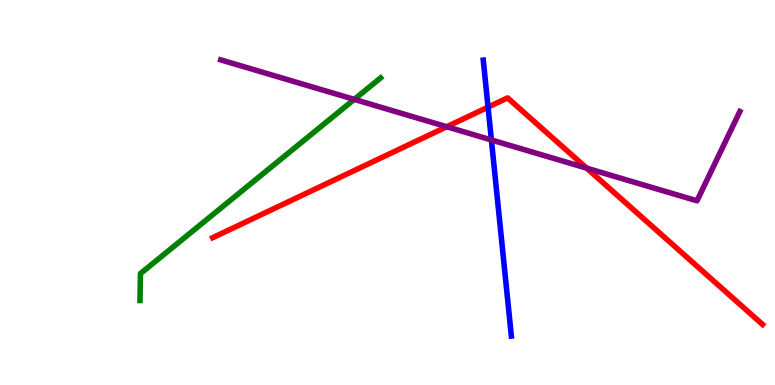[{'lines': ['blue', 'red'], 'intersections': [{'x': 6.3, 'y': 7.22}]}, {'lines': ['green', 'red'], 'intersections': []}, {'lines': ['purple', 'red'], 'intersections': [{'x': 5.76, 'y': 6.71}, {'x': 7.57, 'y': 5.63}]}, {'lines': ['blue', 'green'], 'intersections': []}, {'lines': ['blue', 'purple'], 'intersections': [{'x': 6.34, 'y': 6.36}]}, {'lines': ['green', 'purple'], 'intersections': [{'x': 4.57, 'y': 7.42}]}]